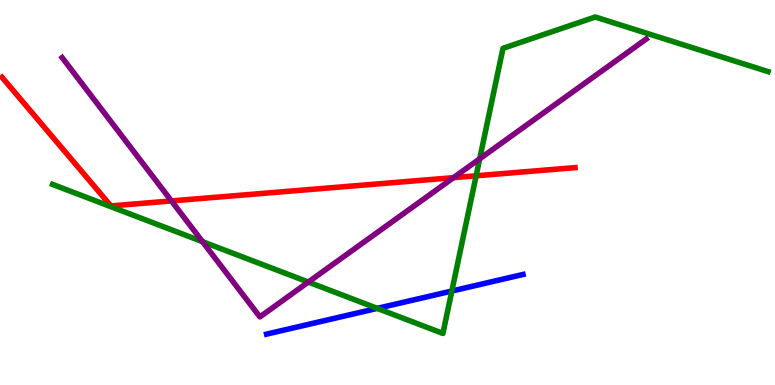[{'lines': ['blue', 'red'], 'intersections': []}, {'lines': ['green', 'red'], 'intersections': [{'x': 6.14, 'y': 5.43}]}, {'lines': ['purple', 'red'], 'intersections': [{'x': 2.21, 'y': 4.78}, {'x': 5.85, 'y': 5.39}]}, {'lines': ['blue', 'green'], 'intersections': [{'x': 4.87, 'y': 1.99}, {'x': 5.83, 'y': 2.44}]}, {'lines': ['blue', 'purple'], 'intersections': []}, {'lines': ['green', 'purple'], 'intersections': [{'x': 2.61, 'y': 3.72}, {'x': 3.98, 'y': 2.67}, {'x': 6.19, 'y': 5.88}]}]